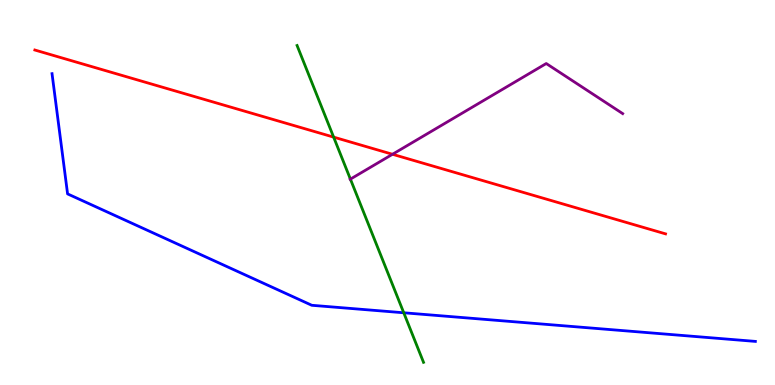[{'lines': ['blue', 'red'], 'intersections': []}, {'lines': ['green', 'red'], 'intersections': [{'x': 4.3, 'y': 6.44}]}, {'lines': ['purple', 'red'], 'intersections': [{'x': 5.06, 'y': 5.99}]}, {'lines': ['blue', 'green'], 'intersections': [{'x': 5.21, 'y': 1.88}]}, {'lines': ['blue', 'purple'], 'intersections': []}, {'lines': ['green', 'purple'], 'intersections': [{'x': 4.52, 'y': 5.35}]}]